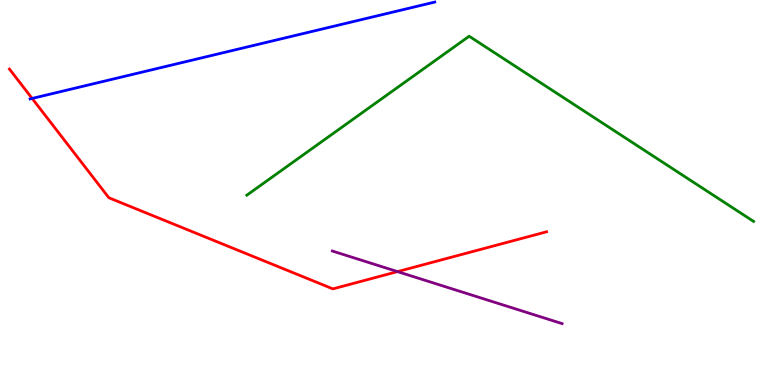[{'lines': ['blue', 'red'], 'intersections': [{'x': 0.415, 'y': 7.44}]}, {'lines': ['green', 'red'], 'intersections': []}, {'lines': ['purple', 'red'], 'intersections': [{'x': 5.13, 'y': 2.95}]}, {'lines': ['blue', 'green'], 'intersections': []}, {'lines': ['blue', 'purple'], 'intersections': []}, {'lines': ['green', 'purple'], 'intersections': []}]